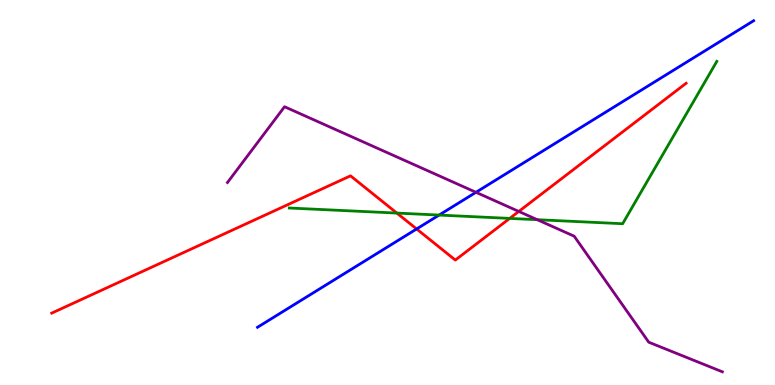[{'lines': ['blue', 'red'], 'intersections': [{'x': 5.38, 'y': 4.05}]}, {'lines': ['green', 'red'], 'intersections': [{'x': 5.12, 'y': 4.47}, {'x': 6.58, 'y': 4.33}]}, {'lines': ['purple', 'red'], 'intersections': [{'x': 6.69, 'y': 4.51}]}, {'lines': ['blue', 'green'], 'intersections': [{'x': 5.67, 'y': 4.41}]}, {'lines': ['blue', 'purple'], 'intersections': [{'x': 6.14, 'y': 5.01}]}, {'lines': ['green', 'purple'], 'intersections': [{'x': 6.93, 'y': 4.29}]}]